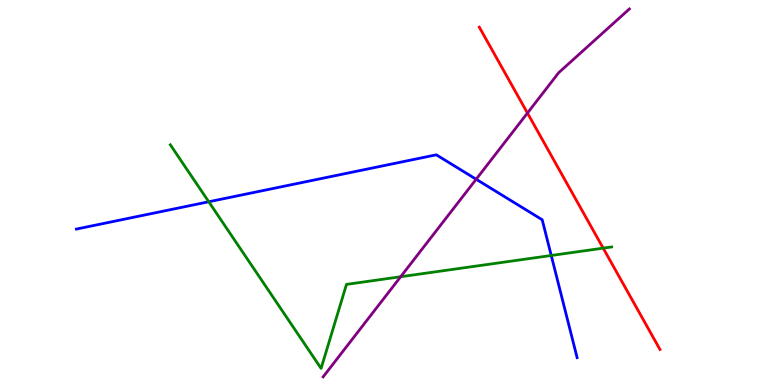[{'lines': ['blue', 'red'], 'intersections': []}, {'lines': ['green', 'red'], 'intersections': [{'x': 7.78, 'y': 3.55}]}, {'lines': ['purple', 'red'], 'intersections': [{'x': 6.81, 'y': 7.06}]}, {'lines': ['blue', 'green'], 'intersections': [{'x': 2.69, 'y': 4.76}, {'x': 7.11, 'y': 3.36}]}, {'lines': ['blue', 'purple'], 'intersections': [{'x': 6.14, 'y': 5.34}]}, {'lines': ['green', 'purple'], 'intersections': [{'x': 5.17, 'y': 2.81}]}]